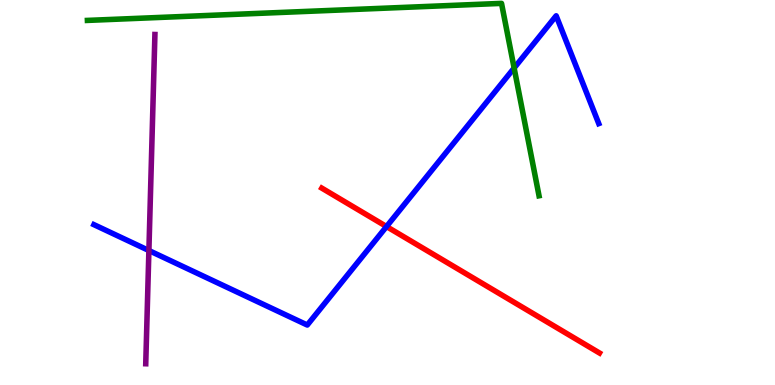[{'lines': ['blue', 'red'], 'intersections': [{'x': 4.99, 'y': 4.12}]}, {'lines': ['green', 'red'], 'intersections': []}, {'lines': ['purple', 'red'], 'intersections': []}, {'lines': ['blue', 'green'], 'intersections': [{'x': 6.63, 'y': 8.23}]}, {'lines': ['blue', 'purple'], 'intersections': [{'x': 1.92, 'y': 3.49}]}, {'lines': ['green', 'purple'], 'intersections': []}]